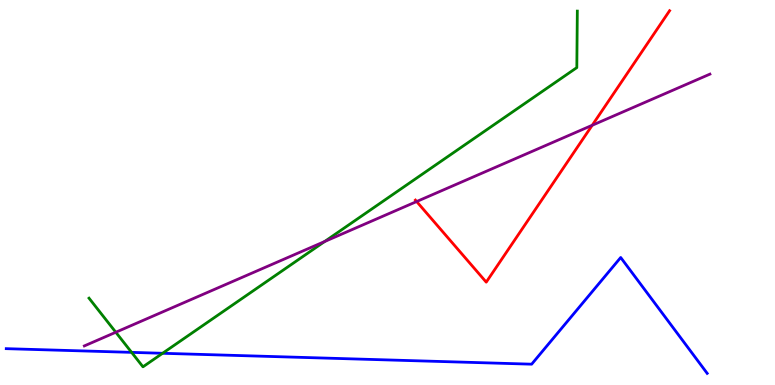[{'lines': ['blue', 'red'], 'intersections': []}, {'lines': ['green', 'red'], 'intersections': []}, {'lines': ['purple', 'red'], 'intersections': [{'x': 5.38, 'y': 4.77}, {'x': 7.64, 'y': 6.75}]}, {'lines': ['blue', 'green'], 'intersections': [{'x': 1.7, 'y': 0.848}, {'x': 2.1, 'y': 0.824}]}, {'lines': ['blue', 'purple'], 'intersections': []}, {'lines': ['green', 'purple'], 'intersections': [{'x': 1.49, 'y': 1.37}, {'x': 4.19, 'y': 3.73}]}]